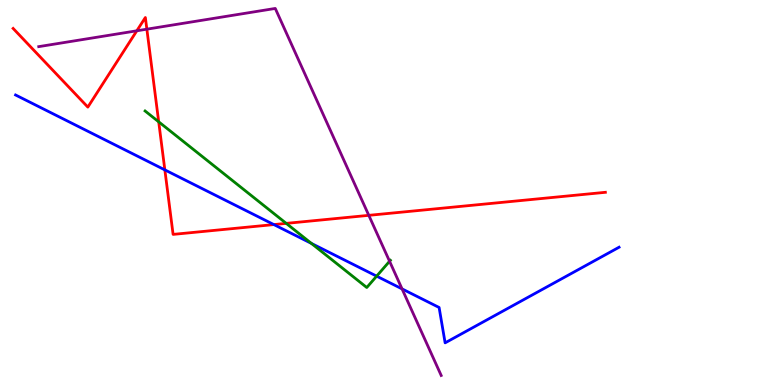[{'lines': ['blue', 'red'], 'intersections': [{'x': 2.13, 'y': 5.59}, {'x': 3.53, 'y': 4.17}]}, {'lines': ['green', 'red'], 'intersections': [{'x': 2.05, 'y': 6.84}, {'x': 3.69, 'y': 4.2}]}, {'lines': ['purple', 'red'], 'intersections': [{'x': 1.77, 'y': 9.2}, {'x': 1.89, 'y': 9.24}, {'x': 4.76, 'y': 4.41}]}, {'lines': ['blue', 'green'], 'intersections': [{'x': 4.02, 'y': 3.68}, {'x': 4.86, 'y': 2.83}]}, {'lines': ['blue', 'purple'], 'intersections': [{'x': 5.19, 'y': 2.5}]}, {'lines': ['green', 'purple'], 'intersections': [{'x': 5.03, 'y': 3.21}]}]